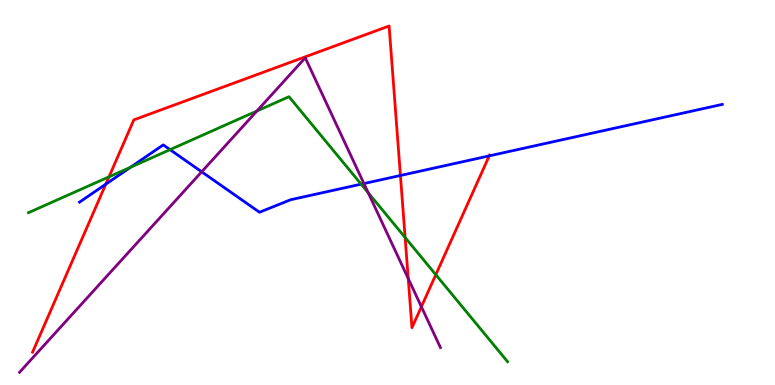[{'lines': ['blue', 'red'], 'intersections': [{'x': 1.37, 'y': 5.22}, {'x': 5.17, 'y': 5.44}, {'x': 6.31, 'y': 5.95}]}, {'lines': ['green', 'red'], 'intersections': [{'x': 1.41, 'y': 5.41}, {'x': 5.23, 'y': 3.83}, {'x': 5.62, 'y': 2.87}]}, {'lines': ['purple', 'red'], 'intersections': [{'x': 5.27, 'y': 2.76}, {'x': 5.44, 'y': 2.03}]}, {'lines': ['blue', 'green'], 'intersections': [{'x': 1.68, 'y': 5.66}, {'x': 2.19, 'y': 6.11}, {'x': 4.66, 'y': 5.22}]}, {'lines': ['blue', 'purple'], 'intersections': [{'x': 2.6, 'y': 5.54}, {'x': 4.7, 'y': 5.23}]}, {'lines': ['green', 'purple'], 'intersections': [{'x': 3.32, 'y': 7.12}, {'x': 4.75, 'y': 4.99}]}]